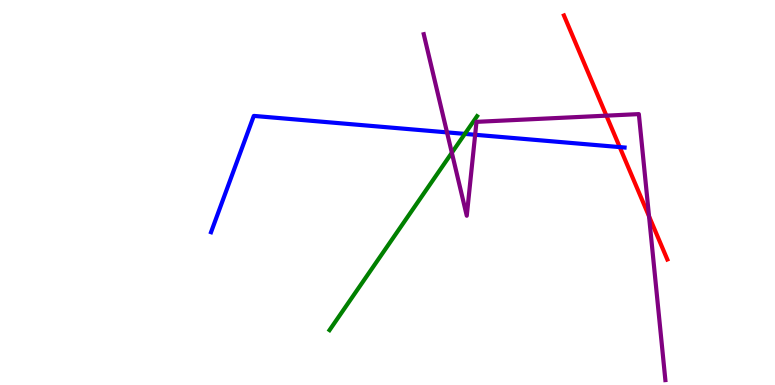[{'lines': ['blue', 'red'], 'intersections': [{'x': 8.0, 'y': 6.18}]}, {'lines': ['green', 'red'], 'intersections': []}, {'lines': ['purple', 'red'], 'intersections': [{'x': 7.82, 'y': 7.0}, {'x': 8.37, 'y': 4.38}]}, {'lines': ['blue', 'green'], 'intersections': [{'x': 6.0, 'y': 6.52}]}, {'lines': ['blue', 'purple'], 'intersections': [{'x': 5.77, 'y': 6.56}, {'x': 6.13, 'y': 6.5}]}, {'lines': ['green', 'purple'], 'intersections': [{'x': 5.83, 'y': 6.03}]}]